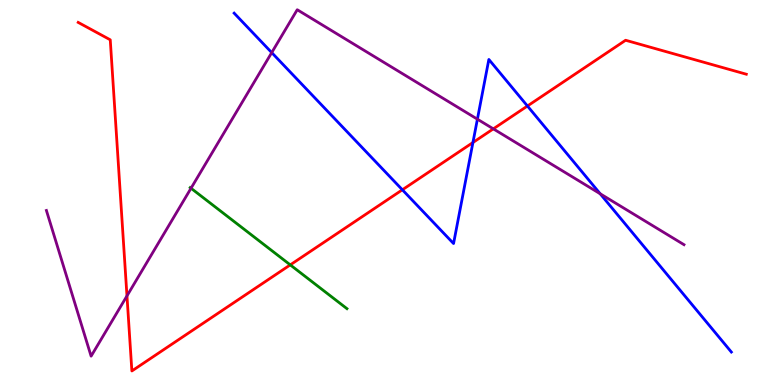[{'lines': ['blue', 'red'], 'intersections': [{'x': 5.19, 'y': 5.07}, {'x': 6.1, 'y': 6.3}, {'x': 6.81, 'y': 7.25}]}, {'lines': ['green', 'red'], 'intersections': [{'x': 3.75, 'y': 3.12}]}, {'lines': ['purple', 'red'], 'intersections': [{'x': 1.64, 'y': 2.31}, {'x': 6.37, 'y': 6.65}]}, {'lines': ['blue', 'green'], 'intersections': []}, {'lines': ['blue', 'purple'], 'intersections': [{'x': 3.51, 'y': 8.63}, {'x': 6.16, 'y': 6.9}, {'x': 7.74, 'y': 4.97}]}, {'lines': ['green', 'purple'], 'intersections': [{'x': 2.46, 'y': 5.11}]}]